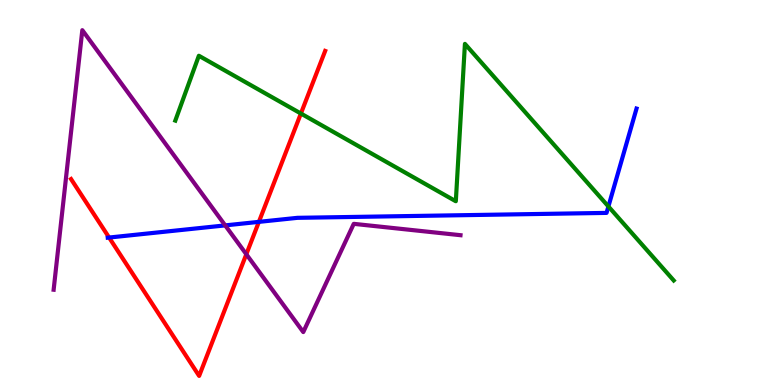[{'lines': ['blue', 'red'], 'intersections': [{'x': 1.41, 'y': 3.83}, {'x': 3.34, 'y': 4.24}]}, {'lines': ['green', 'red'], 'intersections': [{'x': 3.88, 'y': 7.05}]}, {'lines': ['purple', 'red'], 'intersections': [{'x': 3.18, 'y': 3.4}]}, {'lines': ['blue', 'green'], 'intersections': [{'x': 7.85, 'y': 4.64}]}, {'lines': ['blue', 'purple'], 'intersections': [{'x': 2.91, 'y': 4.15}]}, {'lines': ['green', 'purple'], 'intersections': []}]